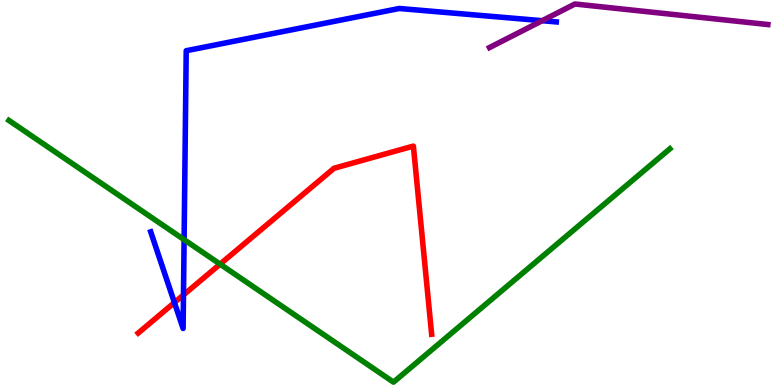[{'lines': ['blue', 'red'], 'intersections': [{'x': 2.25, 'y': 2.14}, {'x': 2.37, 'y': 2.34}]}, {'lines': ['green', 'red'], 'intersections': [{'x': 2.84, 'y': 3.14}]}, {'lines': ['purple', 'red'], 'intersections': []}, {'lines': ['blue', 'green'], 'intersections': [{'x': 2.38, 'y': 3.78}]}, {'lines': ['blue', 'purple'], 'intersections': [{'x': 7.0, 'y': 9.46}]}, {'lines': ['green', 'purple'], 'intersections': []}]